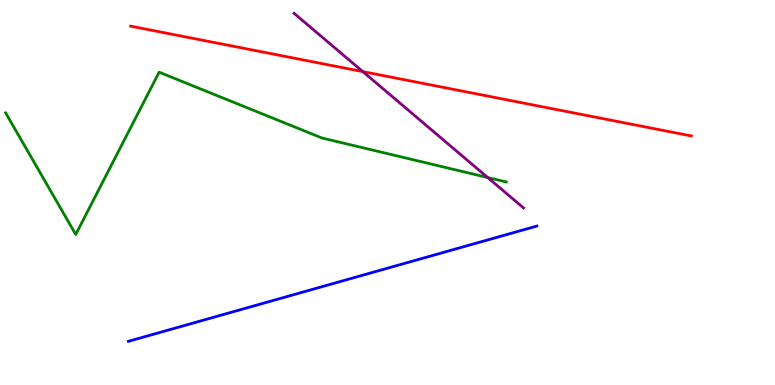[{'lines': ['blue', 'red'], 'intersections': []}, {'lines': ['green', 'red'], 'intersections': []}, {'lines': ['purple', 'red'], 'intersections': [{'x': 4.68, 'y': 8.14}]}, {'lines': ['blue', 'green'], 'intersections': []}, {'lines': ['blue', 'purple'], 'intersections': []}, {'lines': ['green', 'purple'], 'intersections': [{'x': 6.29, 'y': 5.39}]}]